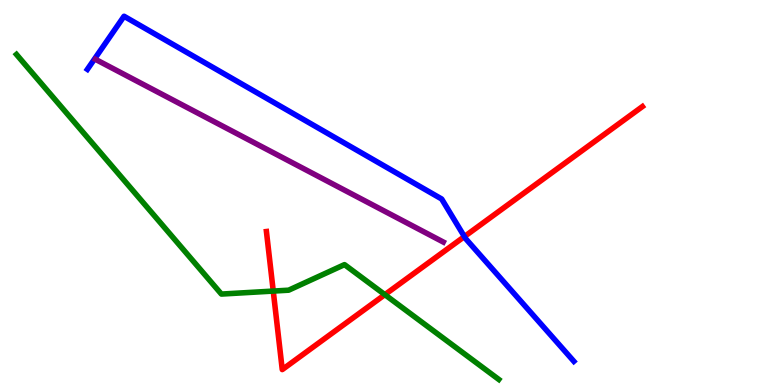[{'lines': ['blue', 'red'], 'intersections': [{'x': 5.99, 'y': 3.86}]}, {'lines': ['green', 'red'], 'intersections': [{'x': 3.53, 'y': 2.44}, {'x': 4.97, 'y': 2.35}]}, {'lines': ['purple', 'red'], 'intersections': []}, {'lines': ['blue', 'green'], 'intersections': []}, {'lines': ['blue', 'purple'], 'intersections': []}, {'lines': ['green', 'purple'], 'intersections': []}]